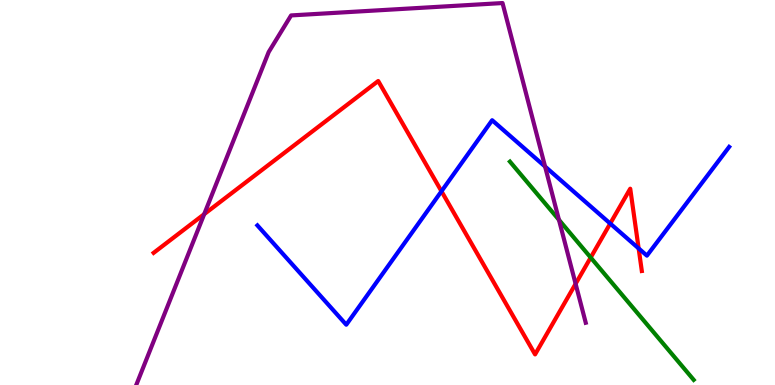[{'lines': ['blue', 'red'], 'intersections': [{'x': 5.7, 'y': 5.03}, {'x': 7.87, 'y': 4.19}, {'x': 8.24, 'y': 3.55}]}, {'lines': ['green', 'red'], 'intersections': [{'x': 7.62, 'y': 3.31}]}, {'lines': ['purple', 'red'], 'intersections': [{'x': 2.63, 'y': 4.44}, {'x': 7.43, 'y': 2.63}]}, {'lines': ['blue', 'green'], 'intersections': []}, {'lines': ['blue', 'purple'], 'intersections': [{'x': 7.03, 'y': 5.67}]}, {'lines': ['green', 'purple'], 'intersections': [{'x': 7.21, 'y': 4.29}]}]